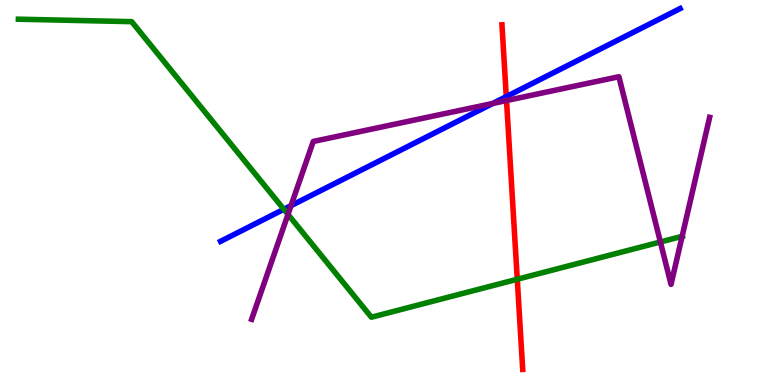[{'lines': ['blue', 'red'], 'intersections': [{'x': 6.53, 'y': 7.49}]}, {'lines': ['green', 'red'], 'intersections': [{'x': 6.67, 'y': 2.75}]}, {'lines': ['purple', 'red'], 'intersections': [{'x': 6.54, 'y': 7.39}]}, {'lines': ['blue', 'green'], 'intersections': [{'x': 3.66, 'y': 4.56}]}, {'lines': ['blue', 'purple'], 'intersections': [{'x': 3.76, 'y': 4.66}, {'x': 6.36, 'y': 7.31}]}, {'lines': ['green', 'purple'], 'intersections': [{'x': 3.72, 'y': 4.43}, {'x': 8.52, 'y': 3.71}, {'x': 8.8, 'y': 3.86}]}]